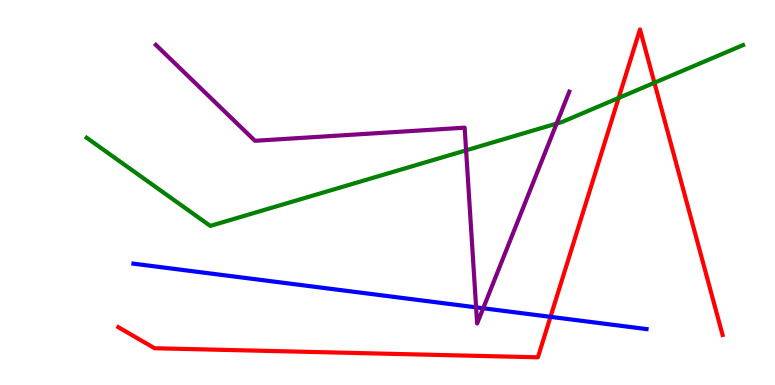[{'lines': ['blue', 'red'], 'intersections': [{'x': 7.1, 'y': 1.77}]}, {'lines': ['green', 'red'], 'intersections': [{'x': 7.98, 'y': 7.46}, {'x': 8.44, 'y': 7.85}]}, {'lines': ['purple', 'red'], 'intersections': []}, {'lines': ['blue', 'green'], 'intersections': []}, {'lines': ['blue', 'purple'], 'intersections': [{'x': 6.14, 'y': 2.02}, {'x': 6.23, 'y': 1.99}]}, {'lines': ['green', 'purple'], 'intersections': [{'x': 6.01, 'y': 6.1}, {'x': 7.18, 'y': 6.79}]}]